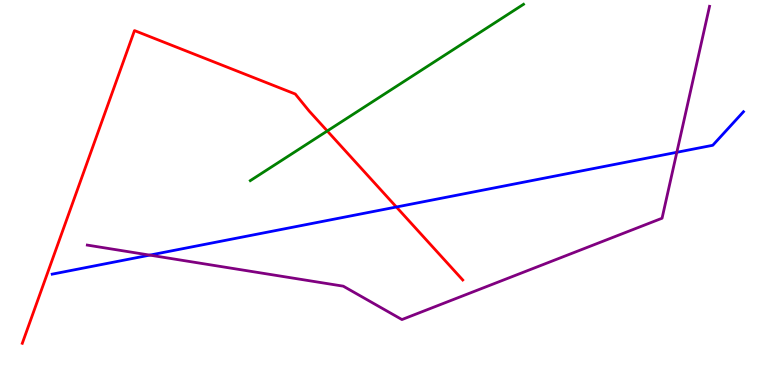[{'lines': ['blue', 'red'], 'intersections': [{'x': 5.11, 'y': 4.62}]}, {'lines': ['green', 'red'], 'intersections': [{'x': 4.22, 'y': 6.6}]}, {'lines': ['purple', 'red'], 'intersections': []}, {'lines': ['blue', 'green'], 'intersections': []}, {'lines': ['blue', 'purple'], 'intersections': [{'x': 1.93, 'y': 3.37}, {'x': 8.73, 'y': 6.04}]}, {'lines': ['green', 'purple'], 'intersections': []}]